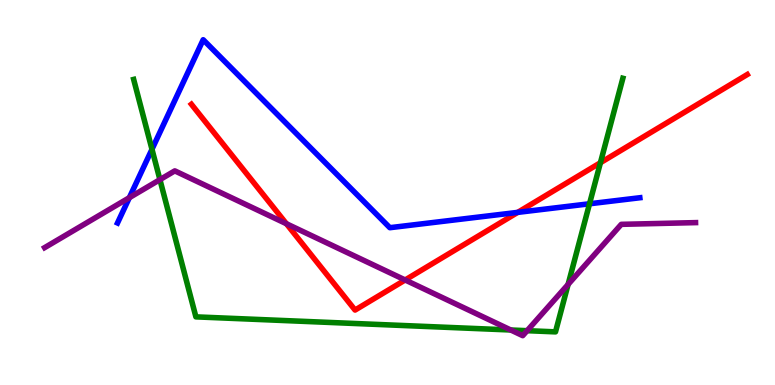[{'lines': ['blue', 'red'], 'intersections': [{'x': 6.68, 'y': 4.48}]}, {'lines': ['green', 'red'], 'intersections': [{'x': 7.75, 'y': 5.77}]}, {'lines': ['purple', 'red'], 'intersections': [{'x': 3.7, 'y': 4.19}, {'x': 5.23, 'y': 2.73}]}, {'lines': ['blue', 'green'], 'intersections': [{'x': 1.96, 'y': 6.12}, {'x': 7.61, 'y': 4.71}]}, {'lines': ['blue', 'purple'], 'intersections': [{'x': 1.67, 'y': 4.87}]}, {'lines': ['green', 'purple'], 'intersections': [{'x': 2.06, 'y': 5.33}, {'x': 6.59, 'y': 1.43}, {'x': 6.8, 'y': 1.41}, {'x': 7.33, 'y': 2.61}]}]